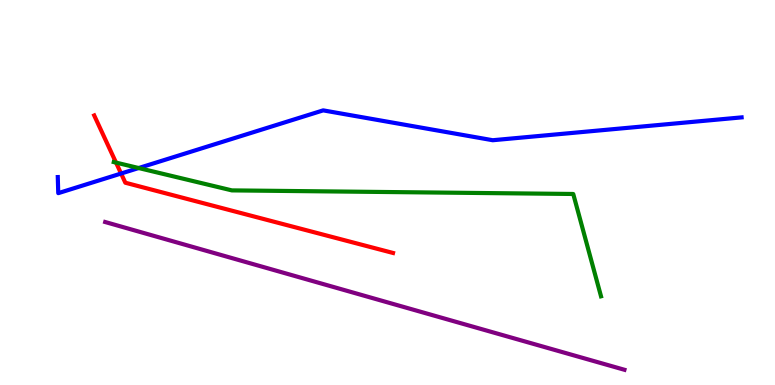[{'lines': ['blue', 'red'], 'intersections': [{'x': 1.56, 'y': 5.49}]}, {'lines': ['green', 'red'], 'intersections': [{'x': 1.5, 'y': 5.78}]}, {'lines': ['purple', 'red'], 'intersections': []}, {'lines': ['blue', 'green'], 'intersections': [{'x': 1.79, 'y': 5.64}]}, {'lines': ['blue', 'purple'], 'intersections': []}, {'lines': ['green', 'purple'], 'intersections': []}]